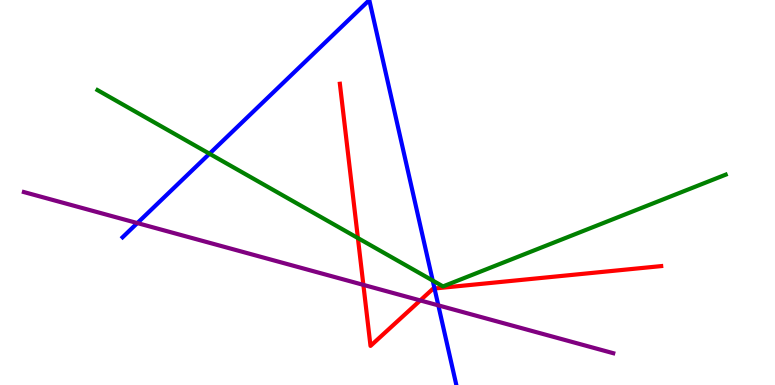[{'lines': ['blue', 'red'], 'intersections': [{'x': 5.61, 'y': 2.51}]}, {'lines': ['green', 'red'], 'intersections': [{'x': 4.62, 'y': 3.82}]}, {'lines': ['purple', 'red'], 'intersections': [{'x': 4.69, 'y': 2.6}, {'x': 5.42, 'y': 2.2}]}, {'lines': ['blue', 'green'], 'intersections': [{'x': 2.7, 'y': 6.01}, {'x': 5.58, 'y': 2.71}]}, {'lines': ['blue', 'purple'], 'intersections': [{'x': 1.77, 'y': 4.21}, {'x': 5.66, 'y': 2.07}]}, {'lines': ['green', 'purple'], 'intersections': []}]